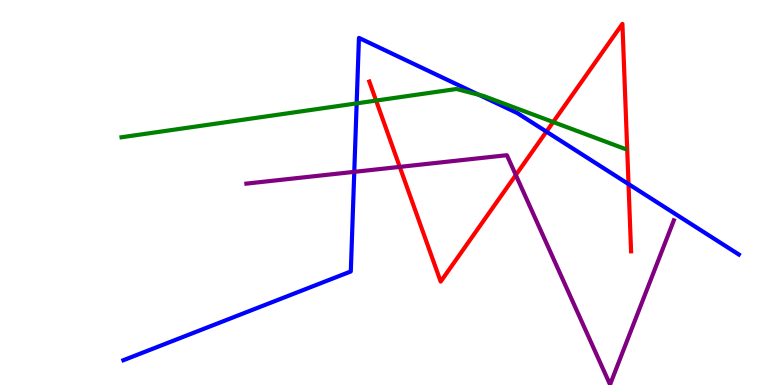[{'lines': ['blue', 'red'], 'intersections': [{'x': 7.05, 'y': 6.58}, {'x': 8.11, 'y': 5.22}]}, {'lines': ['green', 'red'], 'intersections': [{'x': 4.85, 'y': 7.39}, {'x': 7.14, 'y': 6.83}]}, {'lines': ['purple', 'red'], 'intersections': [{'x': 5.16, 'y': 5.67}, {'x': 6.66, 'y': 5.45}]}, {'lines': ['blue', 'green'], 'intersections': [{'x': 4.6, 'y': 7.31}, {'x': 6.18, 'y': 7.54}]}, {'lines': ['blue', 'purple'], 'intersections': [{'x': 4.57, 'y': 5.54}]}, {'lines': ['green', 'purple'], 'intersections': []}]